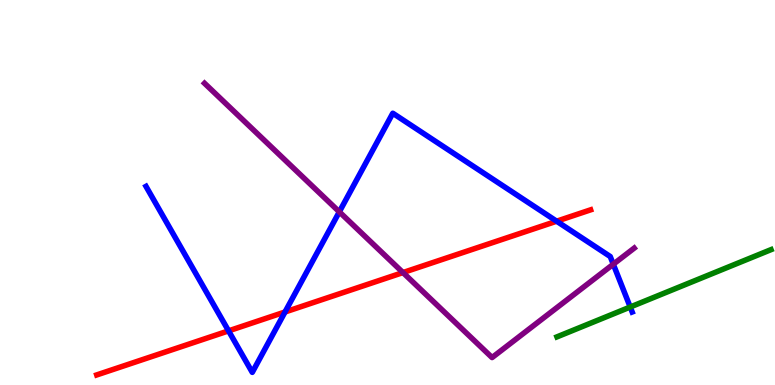[{'lines': ['blue', 'red'], 'intersections': [{'x': 2.95, 'y': 1.41}, {'x': 3.68, 'y': 1.9}, {'x': 7.18, 'y': 4.25}]}, {'lines': ['green', 'red'], 'intersections': []}, {'lines': ['purple', 'red'], 'intersections': [{'x': 5.2, 'y': 2.92}]}, {'lines': ['blue', 'green'], 'intersections': [{'x': 8.13, 'y': 2.03}]}, {'lines': ['blue', 'purple'], 'intersections': [{'x': 4.38, 'y': 4.5}, {'x': 7.91, 'y': 3.14}]}, {'lines': ['green', 'purple'], 'intersections': []}]